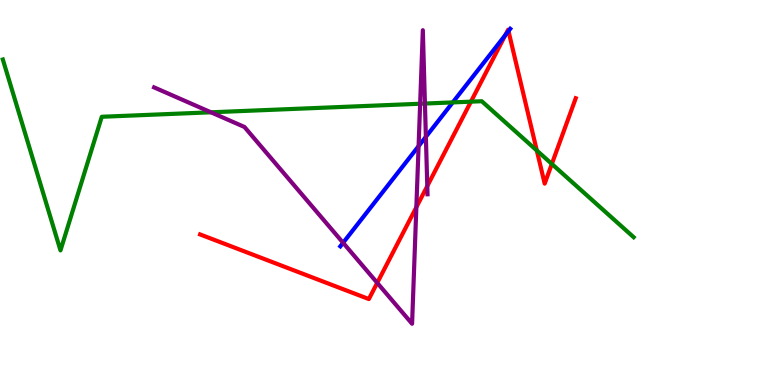[{'lines': ['blue', 'red'], 'intersections': [{'x': 6.52, 'y': 9.09}, {'x': 6.56, 'y': 9.19}]}, {'lines': ['green', 'red'], 'intersections': [{'x': 6.08, 'y': 7.36}, {'x': 6.93, 'y': 6.09}, {'x': 7.12, 'y': 5.74}]}, {'lines': ['purple', 'red'], 'intersections': [{'x': 4.87, 'y': 2.65}, {'x': 5.37, 'y': 4.62}, {'x': 5.51, 'y': 5.17}]}, {'lines': ['blue', 'green'], 'intersections': [{'x': 5.84, 'y': 7.34}]}, {'lines': ['blue', 'purple'], 'intersections': [{'x': 4.43, 'y': 3.69}, {'x': 5.4, 'y': 6.2}, {'x': 5.5, 'y': 6.45}]}, {'lines': ['green', 'purple'], 'intersections': [{'x': 2.72, 'y': 7.08}, {'x': 5.42, 'y': 7.31}, {'x': 5.48, 'y': 7.31}]}]